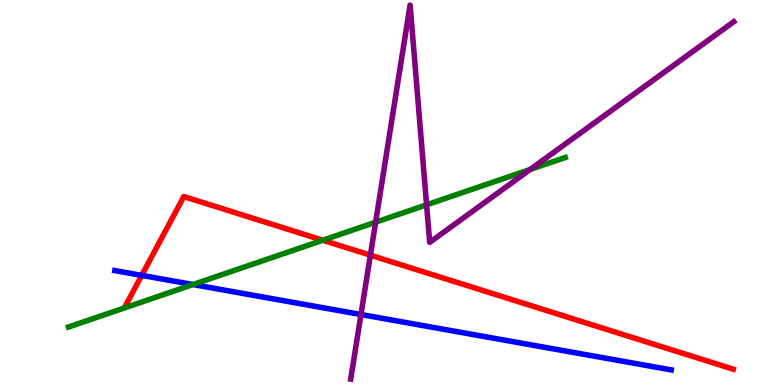[{'lines': ['blue', 'red'], 'intersections': [{'x': 1.83, 'y': 2.85}]}, {'lines': ['green', 'red'], 'intersections': [{'x': 4.17, 'y': 3.76}]}, {'lines': ['purple', 'red'], 'intersections': [{'x': 4.78, 'y': 3.37}]}, {'lines': ['blue', 'green'], 'intersections': [{'x': 2.49, 'y': 2.61}]}, {'lines': ['blue', 'purple'], 'intersections': [{'x': 4.66, 'y': 1.83}]}, {'lines': ['green', 'purple'], 'intersections': [{'x': 4.85, 'y': 4.23}, {'x': 5.5, 'y': 4.68}, {'x': 6.84, 'y': 5.6}]}]